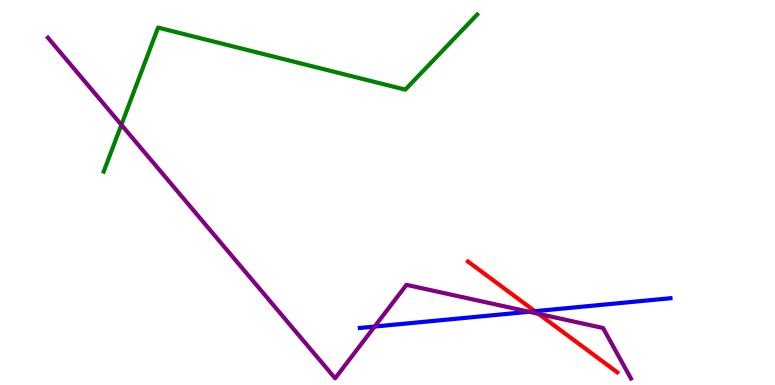[{'lines': ['blue', 'red'], 'intersections': [{'x': 6.9, 'y': 1.92}]}, {'lines': ['green', 'red'], 'intersections': []}, {'lines': ['purple', 'red'], 'intersections': [{'x': 6.95, 'y': 1.85}]}, {'lines': ['blue', 'green'], 'intersections': []}, {'lines': ['blue', 'purple'], 'intersections': [{'x': 4.83, 'y': 1.52}, {'x': 6.83, 'y': 1.9}]}, {'lines': ['green', 'purple'], 'intersections': [{'x': 1.57, 'y': 6.76}]}]